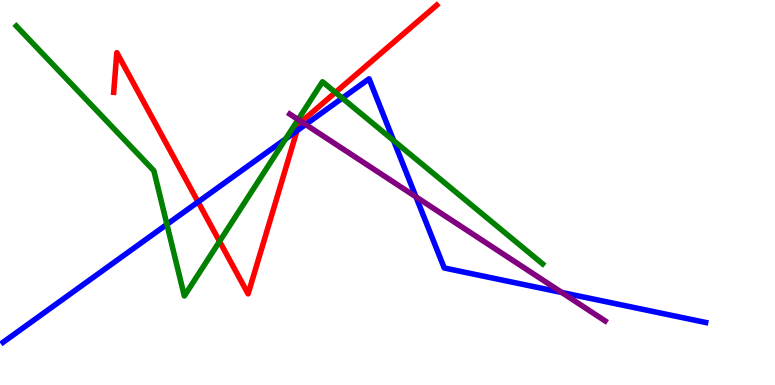[{'lines': ['blue', 'red'], 'intersections': [{'x': 2.56, 'y': 4.76}, {'x': 3.83, 'y': 6.6}]}, {'lines': ['green', 'red'], 'intersections': [{'x': 2.83, 'y': 3.73}, {'x': 4.33, 'y': 7.6}]}, {'lines': ['purple', 'red'], 'intersections': [{'x': 3.89, 'y': 6.84}]}, {'lines': ['blue', 'green'], 'intersections': [{'x': 2.15, 'y': 4.17}, {'x': 3.69, 'y': 6.39}, {'x': 4.42, 'y': 7.45}, {'x': 5.08, 'y': 6.35}]}, {'lines': ['blue', 'purple'], 'intersections': [{'x': 3.94, 'y': 6.77}, {'x': 5.37, 'y': 4.89}, {'x': 7.25, 'y': 2.4}]}, {'lines': ['green', 'purple'], 'intersections': [{'x': 3.85, 'y': 6.89}]}]